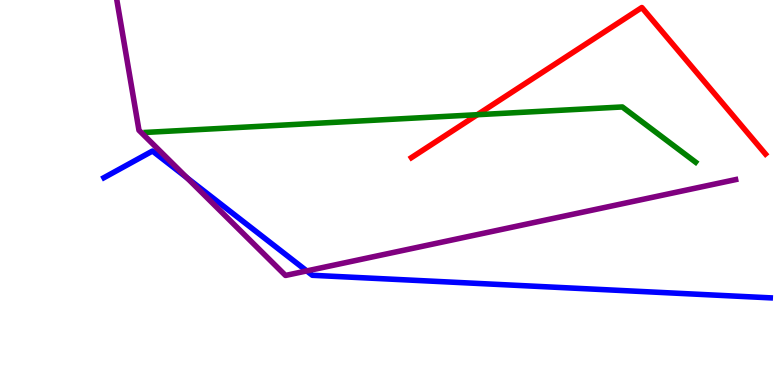[{'lines': ['blue', 'red'], 'intersections': []}, {'lines': ['green', 'red'], 'intersections': [{'x': 6.16, 'y': 7.02}]}, {'lines': ['purple', 'red'], 'intersections': []}, {'lines': ['blue', 'green'], 'intersections': []}, {'lines': ['blue', 'purple'], 'intersections': [{'x': 2.41, 'y': 5.38}, {'x': 3.96, 'y': 2.96}]}, {'lines': ['green', 'purple'], 'intersections': []}]